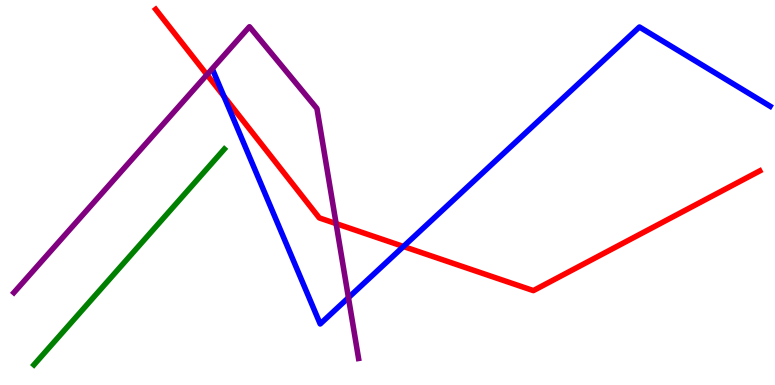[{'lines': ['blue', 'red'], 'intersections': [{'x': 2.89, 'y': 7.5}, {'x': 5.21, 'y': 3.6}]}, {'lines': ['green', 'red'], 'intersections': []}, {'lines': ['purple', 'red'], 'intersections': [{'x': 2.67, 'y': 8.06}, {'x': 4.34, 'y': 4.19}]}, {'lines': ['blue', 'green'], 'intersections': []}, {'lines': ['blue', 'purple'], 'intersections': [{'x': 4.5, 'y': 2.27}]}, {'lines': ['green', 'purple'], 'intersections': []}]